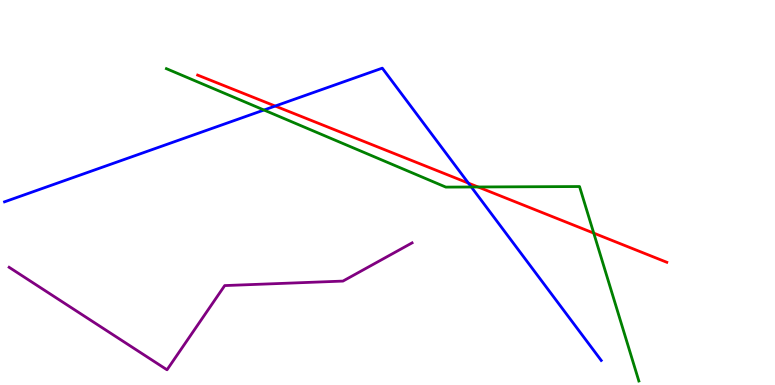[{'lines': ['blue', 'red'], 'intersections': [{'x': 3.55, 'y': 7.25}, {'x': 6.04, 'y': 5.24}]}, {'lines': ['green', 'red'], 'intersections': [{'x': 6.17, 'y': 5.14}, {'x': 7.66, 'y': 3.94}]}, {'lines': ['purple', 'red'], 'intersections': []}, {'lines': ['blue', 'green'], 'intersections': [{'x': 3.41, 'y': 7.14}, {'x': 6.08, 'y': 5.14}]}, {'lines': ['blue', 'purple'], 'intersections': []}, {'lines': ['green', 'purple'], 'intersections': []}]